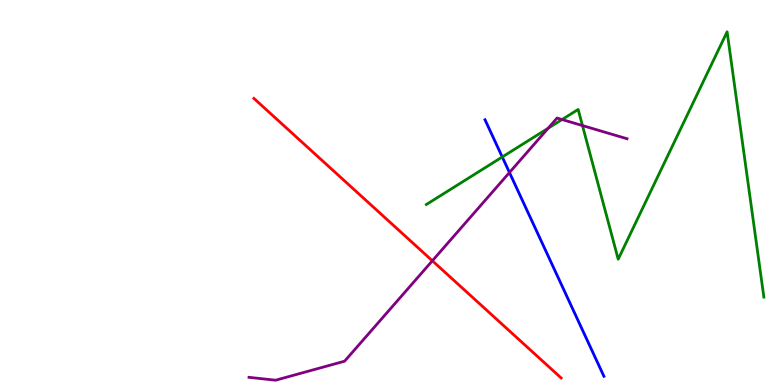[{'lines': ['blue', 'red'], 'intersections': []}, {'lines': ['green', 'red'], 'intersections': []}, {'lines': ['purple', 'red'], 'intersections': [{'x': 5.58, 'y': 3.23}]}, {'lines': ['blue', 'green'], 'intersections': [{'x': 6.48, 'y': 5.92}]}, {'lines': ['blue', 'purple'], 'intersections': [{'x': 6.57, 'y': 5.52}]}, {'lines': ['green', 'purple'], 'intersections': [{'x': 7.07, 'y': 6.67}, {'x': 7.25, 'y': 6.9}, {'x': 7.52, 'y': 6.74}]}]